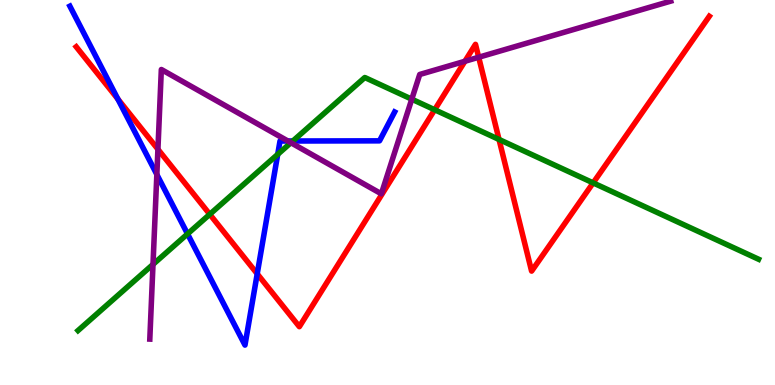[{'lines': ['blue', 'red'], 'intersections': [{'x': 1.52, 'y': 7.43}, {'x': 3.32, 'y': 2.89}]}, {'lines': ['green', 'red'], 'intersections': [{'x': 2.71, 'y': 4.43}, {'x': 5.61, 'y': 7.15}, {'x': 6.44, 'y': 6.38}, {'x': 7.65, 'y': 5.25}]}, {'lines': ['purple', 'red'], 'intersections': [{'x': 2.04, 'y': 6.12}, {'x': 6.0, 'y': 8.41}, {'x': 6.18, 'y': 8.51}]}, {'lines': ['blue', 'green'], 'intersections': [{'x': 2.42, 'y': 3.92}, {'x': 3.58, 'y': 5.99}, {'x': 3.78, 'y': 6.34}]}, {'lines': ['blue', 'purple'], 'intersections': [{'x': 2.02, 'y': 5.47}, {'x': 3.71, 'y': 6.34}]}, {'lines': ['green', 'purple'], 'intersections': [{'x': 1.97, 'y': 3.13}, {'x': 3.75, 'y': 6.29}, {'x': 5.31, 'y': 7.42}]}]